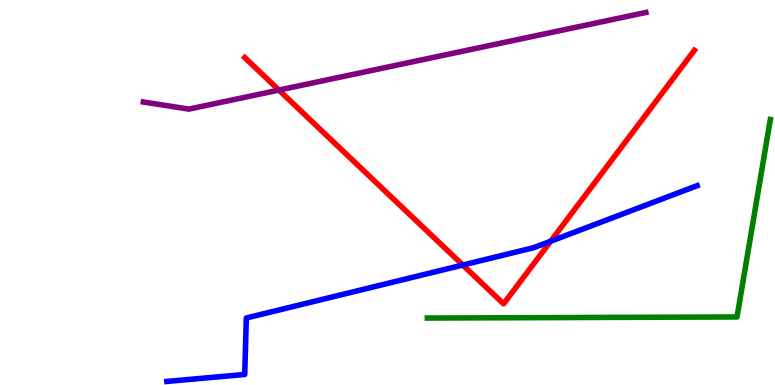[{'lines': ['blue', 'red'], 'intersections': [{'x': 5.97, 'y': 3.12}, {'x': 7.11, 'y': 3.73}]}, {'lines': ['green', 'red'], 'intersections': []}, {'lines': ['purple', 'red'], 'intersections': [{'x': 3.6, 'y': 7.66}]}, {'lines': ['blue', 'green'], 'intersections': []}, {'lines': ['blue', 'purple'], 'intersections': []}, {'lines': ['green', 'purple'], 'intersections': []}]